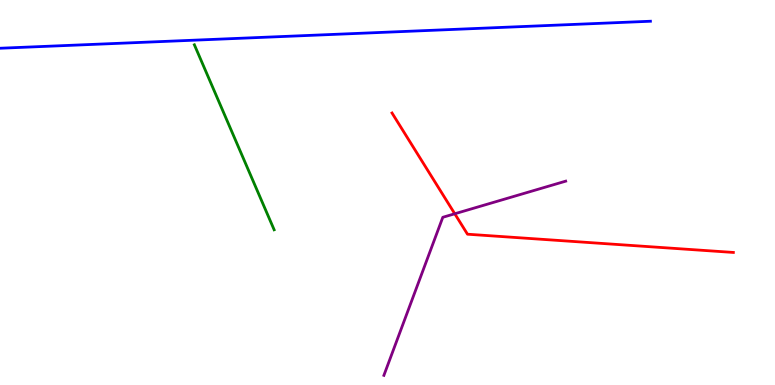[{'lines': ['blue', 'red'], 'intersections': []}, {'lines': ['green', 'red'], 'intersections': []}, {'lines': ['purple', 'red'], 'intersections': [{'x': 5.87, 'y': 4.45}]}, {'lines': ['blue', 'green'], 'intersections': []}, {'lines': ['blue', 'purple'], 'intersections': []}, {'lines': ['green', 'purple'], 'intersections': []}]